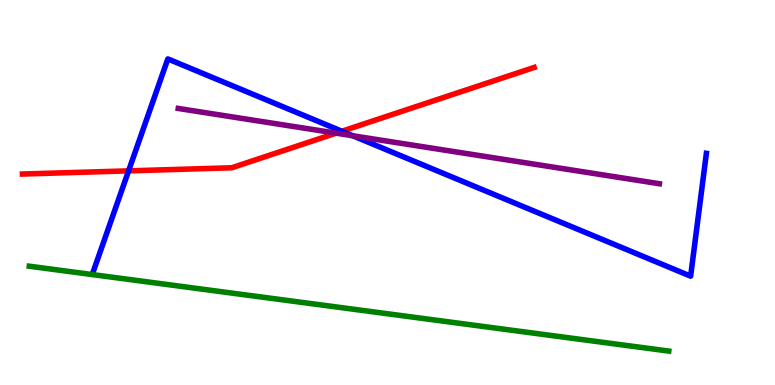[{'lines': ['blue', 'red'], 'intersections': [{'x': 1.66, 'y': 5.56}, {'x': 4.41, 'y': 6.59}]}, {'lines': ['green', 'red'], 'intersections': []}, {'lines': ['purple', 'red'], 'intersections': [{'x': 4.34, 'y': 6.54}]}, {'lines': ['blue', 'green'], 'intersections': []}, {'lines': ['blue', 'purple'], 'intersections': [{'x': 4.55, 'y': 6.47}]}, {'lines': ['green', 'purple'], 'intersections': []}]